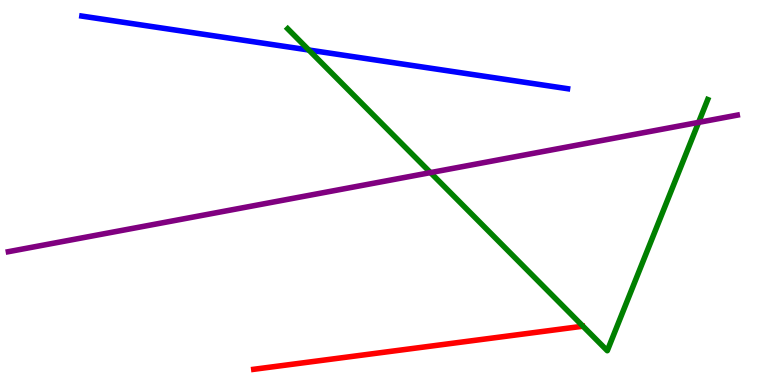[{'lines': ['blue', 'red'], 'intersections': []}, {'lines': ['green', 'red'], 'intersections': []}, {'lines': ['purple', 'red'], 'intersections': []}, {'lines': ['blue', 'green'], 'intersections': [{'x': 3.98, 'y': 8.7}]}, {'lines': ['blue', 'purple'], 'intersections': []}, {'lines': ['green', 'purple'], 'intersections': [{'x': 5.55, 'y': 5.52}, {'x': 9.01, 'y': 6.82}]}]